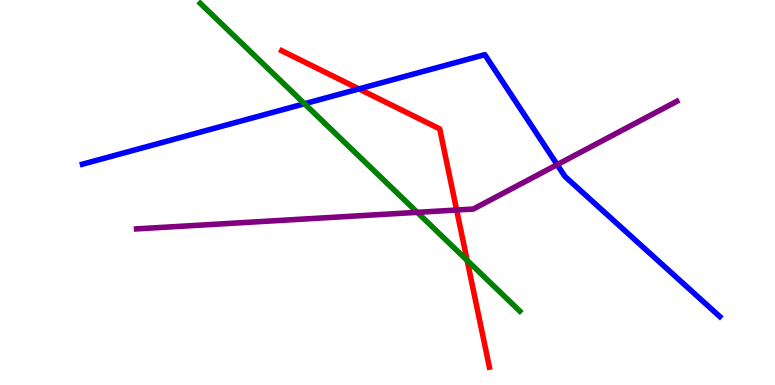[{'lines': ['blue', 'red'], 'intersections': [{'x': 4.63, 'y': 7.69}]}, {'lines': ['green', 'red'], 'intersections': [{'x': 6.03, 'y': 3.24}]}, {'lines': ['purple', 'red'], 'intersections': [{'x': 5.89, 'y': 4.55}]}, {'lines': ['blue', 'green'], 'intersections': [{'x': 3.93, 'y': 7.31}]}, {'lines': ['blue', 'purple'], 'intersections': [{'x': 7.19, 'y': 5.72}]}, {'lines': ['green', 'purple'], 'intersections': [{'x': 5.38, 'y': 4.48}]}]